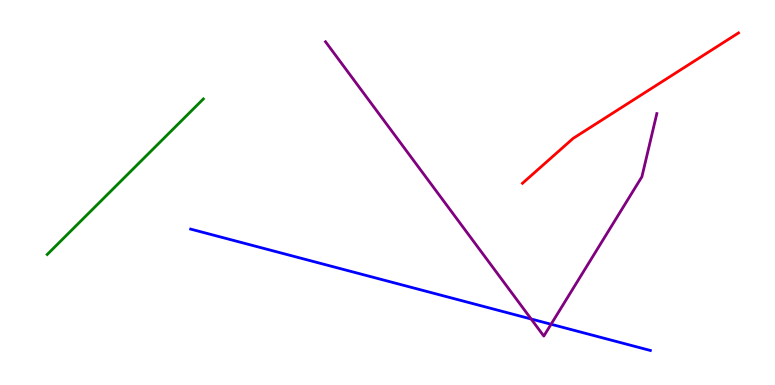[{'lines': ['blue', 'red'], 'intersections': []}, {'lines': ['green', 'red'], 'intersections': []}, {'lines': ['purple', 'red'], 'intersections': []}, {'lines': ['blue', 'green'], 'intersections': []}, {'lines': ['blue', 'purple'], 'intersections': [{'x': 6.85, 'y': 1.71}, {'x': 7.11, 'y': 1.58}]}, {'lines': ['green', 'purple'], 'intersections': []}]